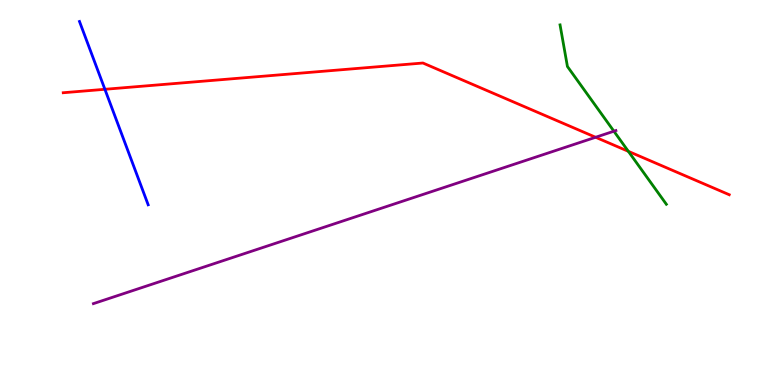[{'lines': ['blue', 'red'], 'intersections': [{'x': 1.35, 'y': 7.68}]}, {'lines': ['green', 'red'], 'intersections': [{'x': 8.11, 'y': 6.07}]}, {'lines': ['purple', 'red'], 'intersections': [{'x': 7.69, 'y': 6.43}]}, {'lines': ['blue', 'green'], 'intersections': []}, {'lines': ['blue', 'purple'], 'intersections': []}, {'lines': ['green', 'purple'], 'intersections': [{'x': 7.92, 'y': 6.59}]}]